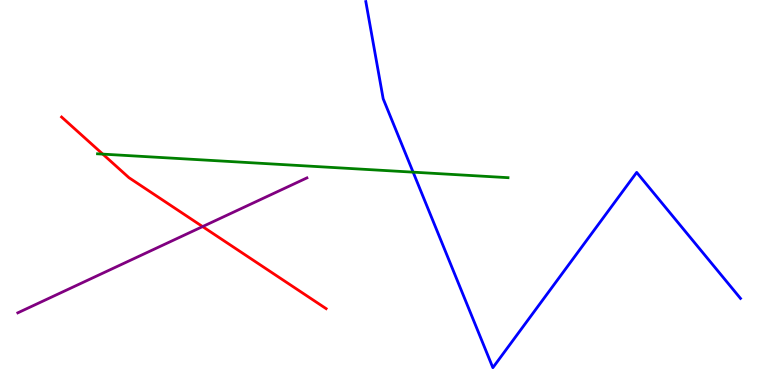[{'lines': ['blue', 'red'], 'intersections': []}, {'lines': ['green', 'red'], 'intersections': [{'x': 1.33, 'y': 6.0}]}, {'lines': ['purple', 'red'], 'intersections': [{'x': 2.61, 'y': 4.11}]}, {'lines': ['blue', 'green'], 'intersections': [{'x': 5.33, 'y': 5.53}]}, {'lines': ['blue', 'purple'], 'intersections': []}, {'lines': ['green', 'purple'], 'intersections': []}]